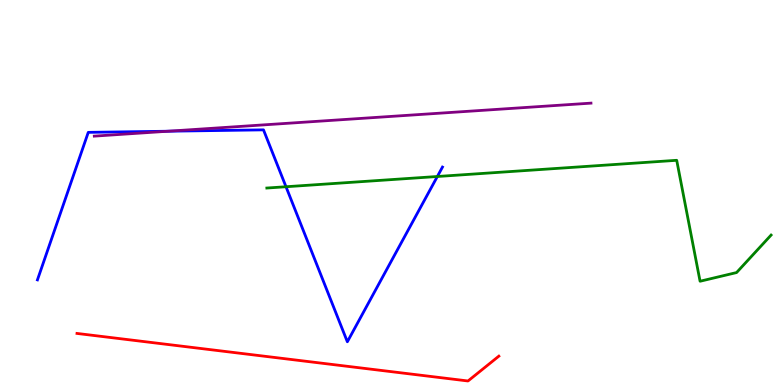[{'lines': ['blue', 'red'], 'intersections': []}, {'lines': ['green', 'red'], 'intersections': []}, {'lines': ['purple', 'red'], 'intersections': []}, {'lines': ['blue', 'green'], 'intersections': [{'x': 3.69, 'y': 5.15}, {'x': 5.64, 'y': 5.42}]}, {'lines': ['blue', 'purple'], 'intersections': [{'x': 2.17, 'y': 6.59}]}, {'lines': ['green', 'purple'], 'intersections': []}]